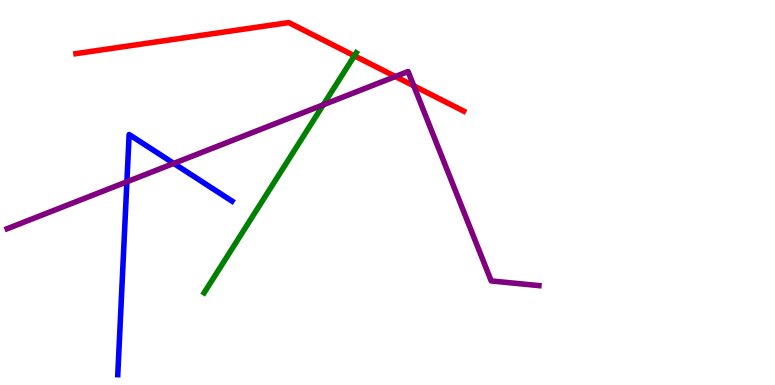[{'lines': ['blue', 'red'], 'intersections': []}, {'lines': ['green', 'red'], 'intersections': [{'x': 4.57, 'y': 8.55}]}, {'lines': ['purple', 'red'], 'intersections': [{'x': 5.1, 'y': 8.01}, {'x': 5.34, 'y': 7.77}]}, {'lines': ['blue', 'green'], 'intersections': []}, {'lines': ['blue', 'purple'], 'intersections': [{'x': 1.64, 'y': 5.28}, {'x': 2.24, 'y': 5.76}]}, {'lines': ['green', 'purple'], 'intersections': [{'x': 4.17, 'y': 7.28}]}]